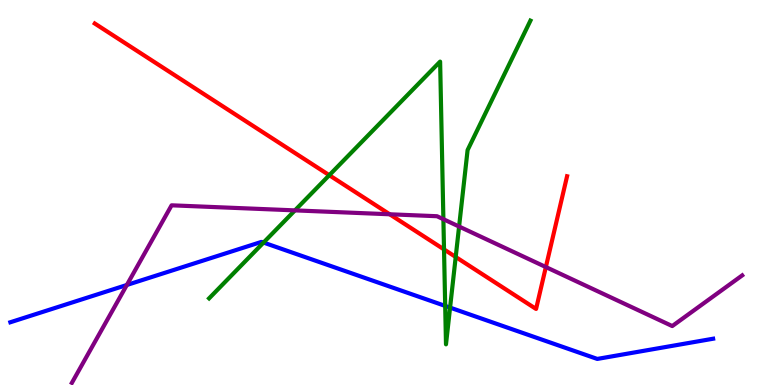[{'lines': ['blue', 'red'], 'intersections': []}, {'lines': ['green', 'red'], 'intersections': [{'x': 4.25, 'y': 5.45}, {'x': 5.73, 'y': 3.52}, {'x': 5.88, 'y': 3.33}]}, {'lines': ['purple', 'red'], 'intersections': [{'x': 5.03, 'y': 4.43}, {'x': 7.04, 'y': 3.06}]}, {'lines': ['blue', 'green'], 'intersections': [{'x': 3.4, 'y': 3.7}, {'x': 5.74, 'y': 2.05}, {'x': 5.81, 'y': 2.01}]}, {'lines': ['blue', 'purple'], 'intersections': [{'x': 1.64, 'y': 2.6}]}, {'lines': ['green', 'purple'], 'intersections': [{'x': 3.81, 'y': 4.54}, {'x': 5.72, 'y': 4.31}, {'x': 5.92, 'y': 4.12}]}]